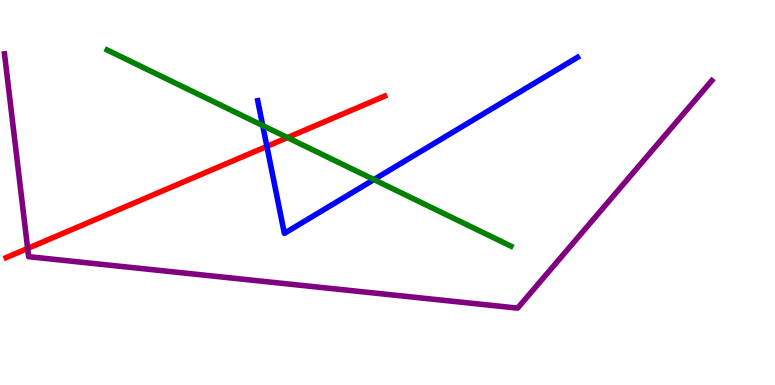[{'lines': ['blue', 'red'], 'intersections': [{'x': 3.44, 'y': 6.2}]}, {'lines': ['green', 'red'], 'intersections': [{'x': 3.71, 'y': 6.43}]}, {'lines': ['purple', 'red'], 'intersections': [{'x': 0.357, 'y': 3.55}]}, {'lines': ['blue', 'green'], 'intersections': [{'x': 3.39, 'y': 6.74}, {'x': 4.82, 'y': 5.34}]}, {'lines': ['blue', 'purple'], 'intersections': []}, {'lines': ['green', 'purple'], 'intersections': []}]